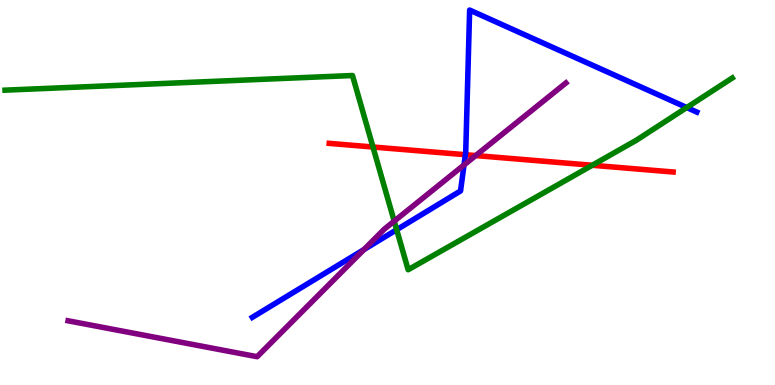[{'lines': ['blue', 'red'], 'intersections': [{'x': 6.0, 'y': 5.98}]}, {'lines': ['green', 'red'], 'intersections': [{'x': 4.81, 'y': 6.18}, {'x': 7.64, 'y': 5.71}]}, {'lines': ['purple', 'red'], 'intersections': [{'x': 6.14, 'y': 5.96}]}, {'lines': ['blue', 'green'], 'intersections': [{'x': 5.12, 'y': 4.03}, {'x': 8.86, 'y': 7.21}]}, {'lines': ['blue', 'purple'], 'intersections': [{'x': 4.7, 'y': 3.52}, {'x': 5.99, 'y': 5.71}]}, {'lines': ['green', 'purple'], 'intersections': [{'x': 5.09, 'y': 4.26}]}]